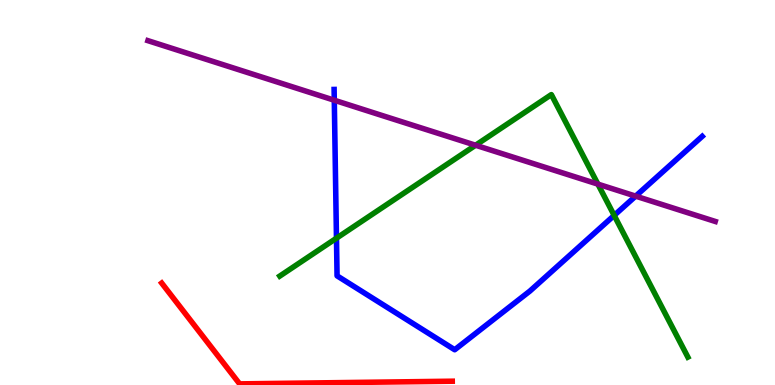[{'lines': ['blue', 'red'], 'intersections': []}, {'lines': ['green', 'red'], 'intersections': []}, {'lines': ['purple', 'red'], 'intersections': []}, {'lines': ['blue', 'green'], 'intersections': [{'x': 4.34, 'y': 3.81}, {'x': 7.92, 'y': 4.4}]}, {'lines': ['blue', 'purple'], 'intersections': [{'x': 4.31, 'y': 7.4}, {'x': 8.2, 'y': 4.91}]}, {'lines': ['green', 'purple'], 'intersections': [{'x': 6.14, 'y': 6.23}, {'x': 7.71, 'y': 5.22}]}]